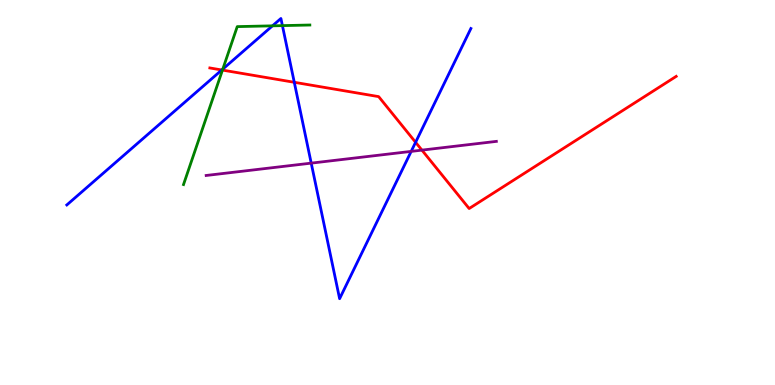[{'lines': ['blue', 'red'], 'intersections': [{'x': 2.86, 'y': 8.18}, {'x': 3.8, 'y': 7.86}, {'x': 5.36, 'y': 6.3}]}, {'lines': ['green', 'red'], 'intersections': [{'x': 2.87, 'y': 8.18}]}, {'lines': ['purple', 'red'], 'intersections': [{'x': 5.44, 'y': 6.1}]}, {'lines': ['blue', 'green'], 'intersections': [{'x': 2.87, 'y': 8.21}, {'x': 3.52, 'y': 9.33}, {'x': 3.64, 'y': 9.33}]}, {'lines': ['blue', 'purple'], 'intersections': [{'x': 4.02, 'y': 5.76}, {'x': 5.31, 'y': 6.07}]}, {'lines': ['green', 'purple'], 'intersections': []}]